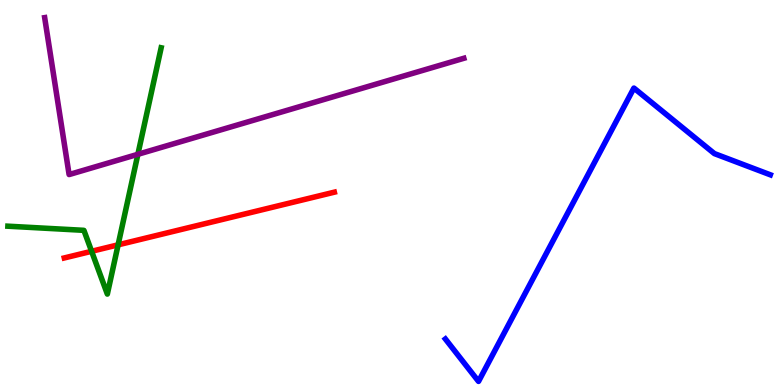[{'lines': ['blue', 'red'], 'intersections': []}, {'lines': ['green', 'red'], 'intersections': [{'x': 1.18, 'y': 3.47}, {'x': 1.52, 'y': 3.64}]}, {'lines': ['purple', 'red'], 'intersections': []}, {'lines': ['blue', 'green'], 'intersections': []}, {'lines': ['blue', 'purple'], 'intersections': []}, {'lines': ['green', 'purple'], 'intersections': [{'x': 1.78, 'y': 5.99}]}]